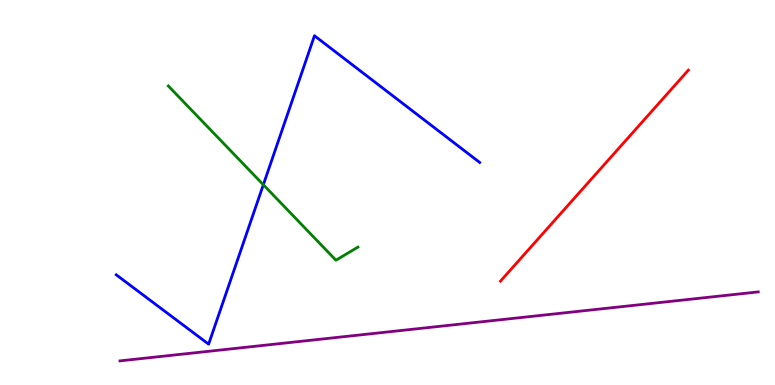[{'lines': ['blue', 'red'], 'intersections': []}, {'lines': ['green', 'red'], 'intersections': []}, {'lines': ['purple', 'red'], 'intersections': []}, {'lines': ['blue', 'green'], 'intersections': [{'x': 3.4, 'y': 5.2}]}, {'lines': ['blue', 'purple'], 'intersections': []}, {'lines': ['green', 'purple'], 'intersections': []}]